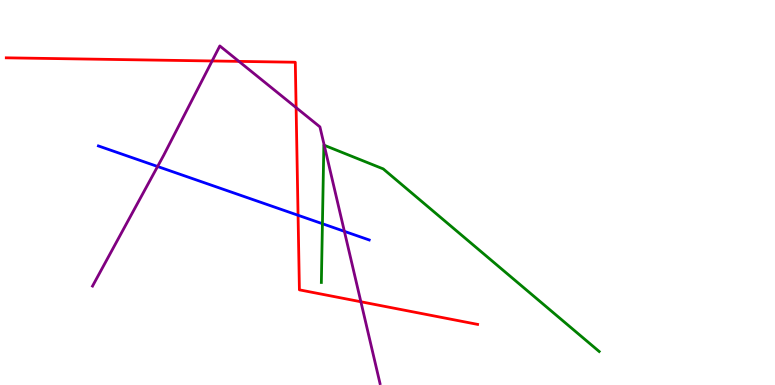[{'lines': ['blue', 'red'], 'intersections': [{'x': 3.85, 'y': 4.41}]}, {'lines': ['green', 'red'], 'intersections': []}, {'lines': ['purple', 'red'], 'intersections': [{'x': 2.74, 'y': 8.42}, {'x': 3.08, 'y': 8.41}, {'x': 3.82, 'y': 7.2}, {'x': 4.66, 'y': 2.16}]}, {'lines': ['blue', 'green'], 'intersections': [{'x': 4.16, 'y': 4.19}]}, {'lines': ['blue', 'purple'], 'intersections': [{'x': 2.03, 'y': 5.68}, {'x': 4.44, 'y': 3.99}]}, {'lines': ['green', 'purple'], 'intersections': [{'x': 4.18, 'y': 6.23}]}]